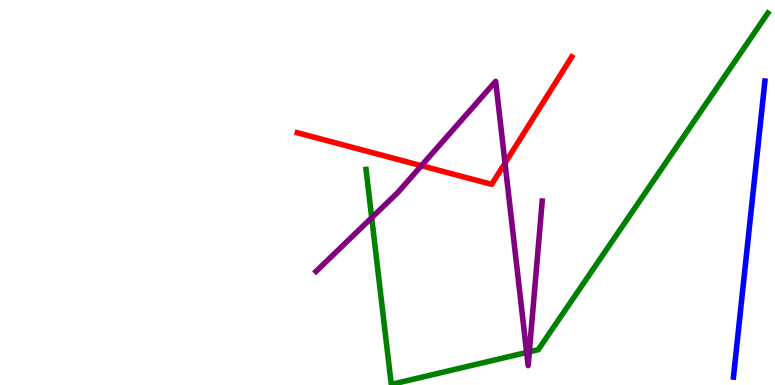[{'lines': ['blue', 'red'], 'intersections': []}, {'lines': ['green', 'red'], 'intersections': []}, {'lines': ['purple', 'red'], 'intersections': [{'x': 5.44, 'y': 5.7}, {'x': 6.52, 'y': 5.76}]}, {'lines': ['blue', 'green'], 'intersections': []}, {'lines': ['blue', 'purple'], 'intersections': []}, {'lines': ['green', 'purple'], 'intersections': [{'x': 4.8, 'y': 4.35}, {'x': 6.8, 'y': 0.846}, {'x': 6.83, 'y': 0.862}]}]